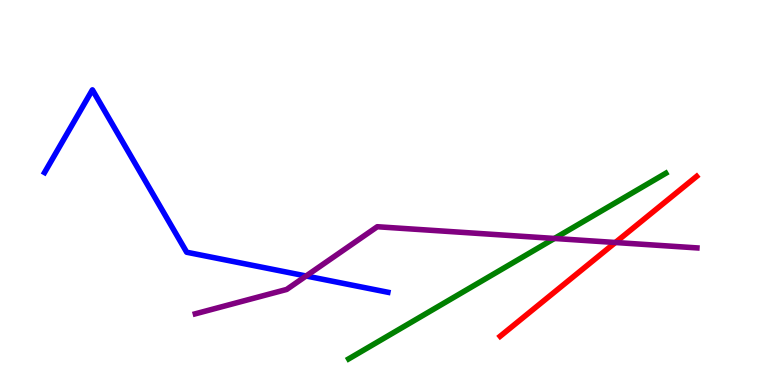[{'lines': ['blue', 'red'], 'intersections': []}, {'lines': ['green', 'red'], 'intersections': []}, {'lines': ['purple', 'red'], 'intersections': [{'x': 7.94, 'y': 3.7}]}, {'lines': ['blue', 'green'], 'intersections': []}, {'lines': ['blue', 'purple'], 'intersections': [{'x': 3.95, 'y': 2.83}]}, {'lines': ['green', 'purple'], 'intersections': [{'x': 7.15, 'y': 3.81}]}]